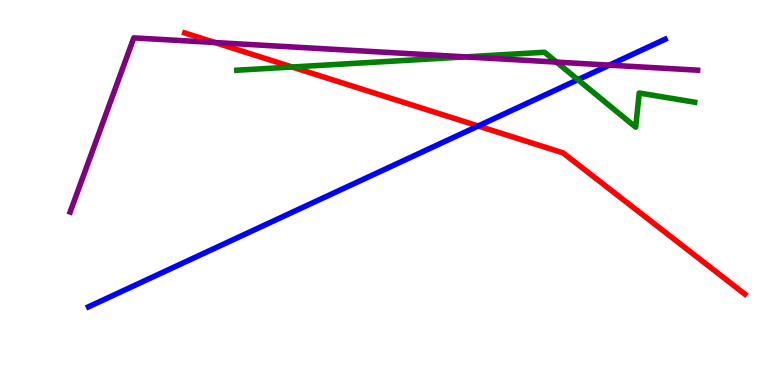[{'lines': ['blue', 'red'], 'intersections': [{'x': 6.17, 'y': 6.73}]}, {'lines': ['green', 'red'], 'intersections': [{'x': 3.77, 'y': 8.26}]}, {'lines': ['purple', 'red'], 'intersections': [{'x': 2.77, 'y': 8.9}]}, {'lines': ['blue', 'green'], 'intersections': [{'x': 7.46, 'y': 7.93}]}, {'lines': ['blue', 'purple'], 'intersections': [{'x': 7.86, 'y': 8.31}]}, {'lines': ['green', 'purple'], 'intersections': [{'x': 6.01, 'y': 8.52}, {'x': 7.18, 'y': 8.39}]}]